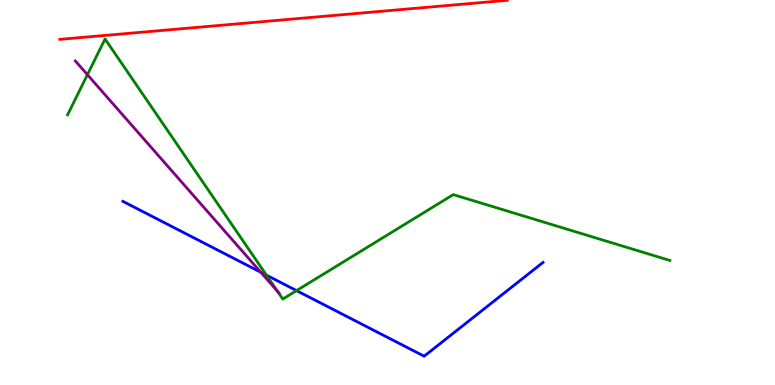[{'lines': ['blue', 'red'], 'intersections': []}, {'lines': ['green', 'red'], 'intersections': []}, {'lines': ['purple', 'red'], 'intersections': []}, {'lines': ['blue', 'green'], 'intersections': [{'x': 3.44, 'y': 2.85}, {'x': 3.83, 'y': 2.45}]}, {'lines': ['blue', 'purple'], 'intersections': [{'x': 3.37, 'y': 2.93}]}, {'lines': ['green', 'purple'], 'intersections': [{'x': 1.13, 'y': 8.06}, {'x': 3.58, 'y': 2.44}]}]